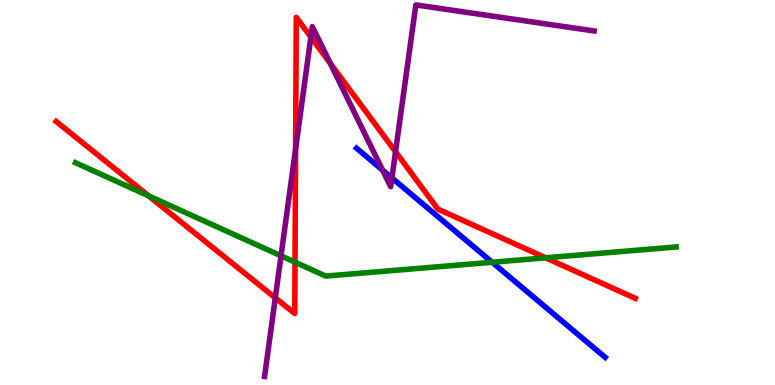[{'lines': ['blue', 'red'], 'intersections': []}, {'lines': ['green', 'red'], 'intersections': [{'x': 1.92, 'y': 4.91}, {'x': 3.81, 'y': 3.19}, {'x': 7.04, 'y': 3.3}]}, {'lines': ['purple', 'red'], 'intersections': [{'x': 3.55, 'y': 2.26}, {'x': 3.81, 'y': 6.13}, {'x': 4.01, 'y': 9.04}, {'x': 4.26, 'y': 8.35}, {'x': 5.1, 'y': 6.06}]}, {'lines': ['blue', 'green'], 'intersections': [{'x': 6.35, 'y': 3.19}]}, {'lines': ['blue', 'purple'], 'intersections': [{'x': 4.94, 'y': 5.58}, {'x': 5.06, 'y': 5.38}]}, {'lines': ['green', 'purple'], 'intersections': [{'x': 3.63, 'y': 3.36}]}]